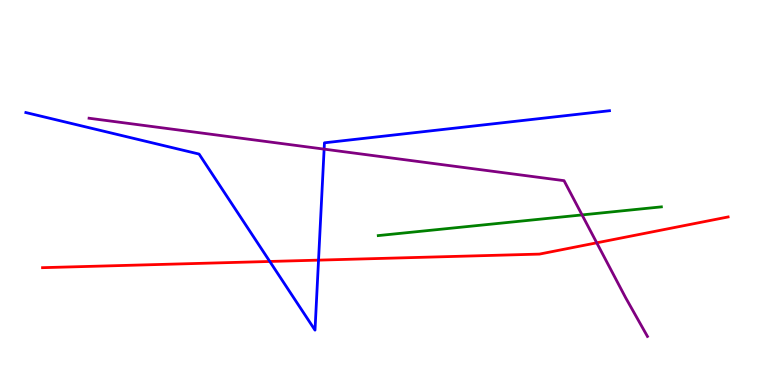[{'lines': ['blue', 'red'], 'intersections': [{'x': 3.48, 'y': 3.21}, {'x': 4.11, 'y': 3.24}]}, {'lines': ['green', 'red'], 'intersections': []}, {'lines': ['purple', 'red'], 'intersections': [{'x': 7.7, 'y': 3.69}]}, {'lines': ['blue', 'green'], 'intersections': []}, {'lines': ['blue', 'purple'], 'intersections': [{'x': 4.18, 'y': 6.13}]}, {'lines': ['green', 'purple'], 'intersections': [{'x': 7.51, 'y': 4.42}]}]